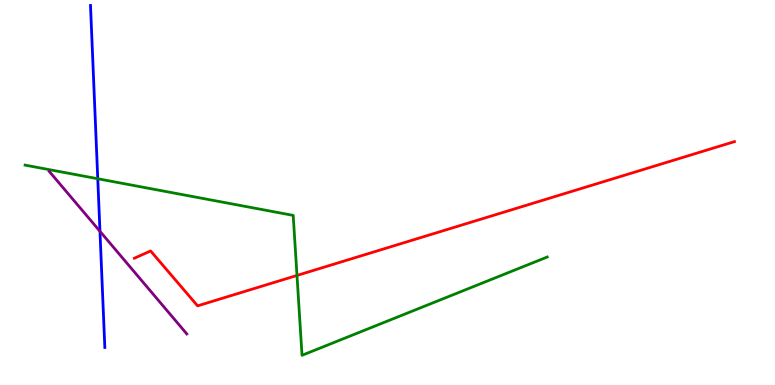[{'lines': ['blue', 'red'], 'intersections': []}, {'lines': ['green', 'red'], 'intersections': [{'x': 3.83, 'y': 2.85}]}, {'lines': ['purple', 'red'], 'intersections': []}, {'lines': ['blue', 'green'], 'intersections': [{'x': 1.26, 'y': 5.36}]}, {'lines': ['blue', 'purple'], 'intersections': [{'x': 1.29, 'y': 3.99}]}, {'lines': ['green', 'purple'], 'intersections': []}]